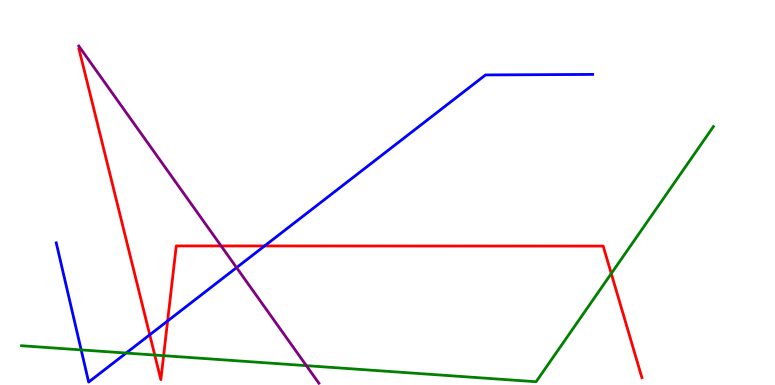[{'lines': ['blue', 'red'], 'intersections': [{'x': 1.93, 'y': 1.3}, {'x': 2.16, 'y': 1.66}, {'x': 3.41, 'y': 3.61}]}, {'lines': ['green', 'red'], 'intersections': [{'x': 2.0, 'y': 0.778}, {'x': 2.11, 'y': 0.762}, {'x': 7.89, 'y': 2.89}]}, {'lines': ['purple', 'red'], 'intersections': [{'x': 2.85, 'y': 3.61}]}, {'lines': ['blue', 'green'], 'intersections': [{'x': 1.05, 'y': 0.912}, {'x': 1.63, 'y': 0.83}]}, {'lines': ['blue', 'purple'], 'intersections': [{'x': 3.05, 'y': 3.05}]}, {'lines': ['green', 'purple'], 'intersections': [{'x': 3.95, 'y': 0.502}]}]